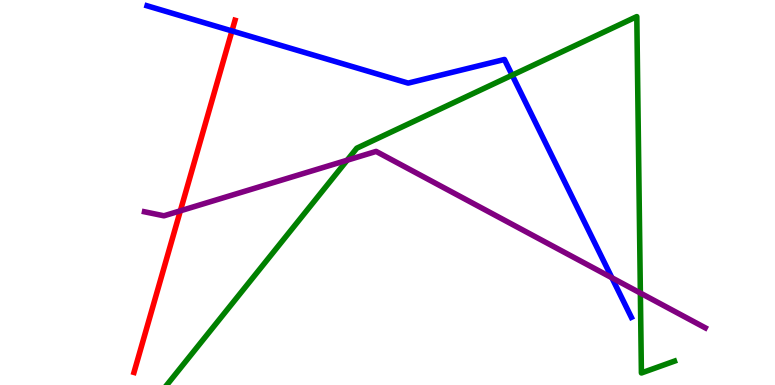[{'lines': ['blue', 'red'], 'intersections': [{'x': 2.99, 'y': 9.2}]}, {'lines': ['green', 'red'], 'intersections': []}, {'lines': ['purple', 'red'], 'intersections': [{'x': 2.33, 'y': 4.52}]}, {'lines': ['blue', 'green'], 'intersections': [{'x': 6.61, 'y': 8.05}]}, {'lines': ['blue', 'purple'], 'intersections': [{'x': 7.9, 'y': 2.78}]}, {'lines': ['green', 'purple'], 'intersections': [{'x': 4.48, 'y': 5.84}, {'x': 8.26, 'y': 2.39}]}]